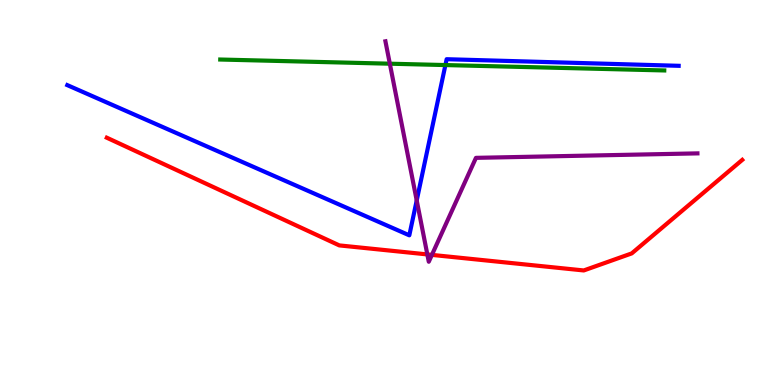[{'lines': ['blue', 'red'], 'intersections': []}, {'lines': ['green', 'red'], 'intersections': []}, {'lines': ['purple', 'red'], 'intersections': [{'x': 5.51, 'y': 3.39}, {'x': 5.57, 'y': 3.38}]}, {'lines': ['blue', 'green'], 'intersections': [{'x': 5.75, 'y': 8.31}]}, {'lines': ['blue', 'purple'], 'intersections': [{'x': 5.38, 'y': 4.79}]}, {'lines': ['green', 'purple'], 'intersections': [{'x': 5.03, 'y': 8.35}]}]